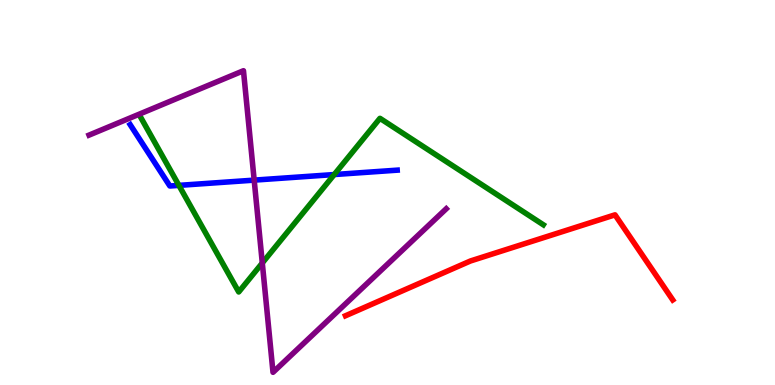[{'lines': ['blue', 'red'], 'intersections': []}, {'lines': ['green', 'red'], 'intersections': []}, {'lines': ['purple', 'red'], 'intersections': []}, {'lines': ['blue', 'green'], 'intersections': [{'x': 2.31, 'y': 5.19}, {'x': 4.31, 'y': 5.47}]}, {'lines': ['blue', 'purple'], 'intersections': [{'x': 3.28, 'y': 5.32}]}, {'lines': ['green', 'purple'], 'intersections': [{'x': 3.38, 'y': 3.17}]}]